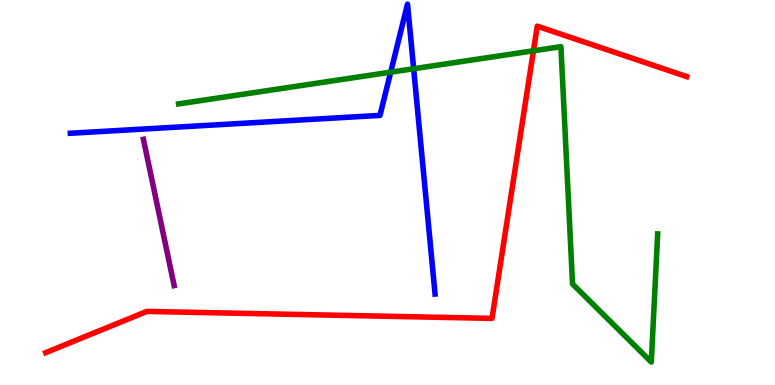[{'lines': ['blue', 'red'], 'intersections': []}, {'lines': ['green', 'red'], 'intersections': [{'x': 6.88, 'y': 8.68}]}, {'lines': ['purple', 'red'], 'intersections': []}, {'lines': ['blue', 'green'], 'intersections': [{'x': 5.04, 'y': 8.13}, {'x': 5.34, 'y': 8.21}]}, {'lines': ['blue', 'purple'], 'intersections': []}, {'lines': ['green', 'purple'], 'intersections': []}]